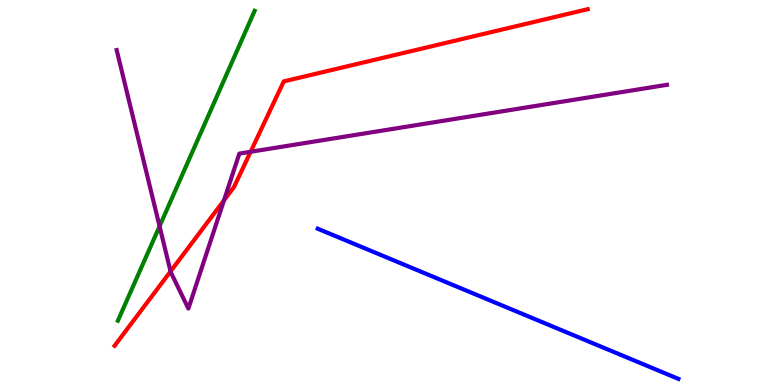[{'lines': ['blue', 'red'], 'intersections': []}, {'lines': ['green', 'red'], 'intersections': []}, {'lines': ['purple', 'red'], 'intersections': [{'x': 2.2, 'y': 2.95}, {'x': 2.89, 'y': 4.79}, {'x': 3.23, 'y': 6.06}]}, {'lines': ['blue', 'green'], 'intersections': []}, {'lines': ['blue', 'purple'], 'intersections': []}, {'lines': ['green', 'purple'], 'intersections': [{'x': 2.06, 'y': 4.12}]}]